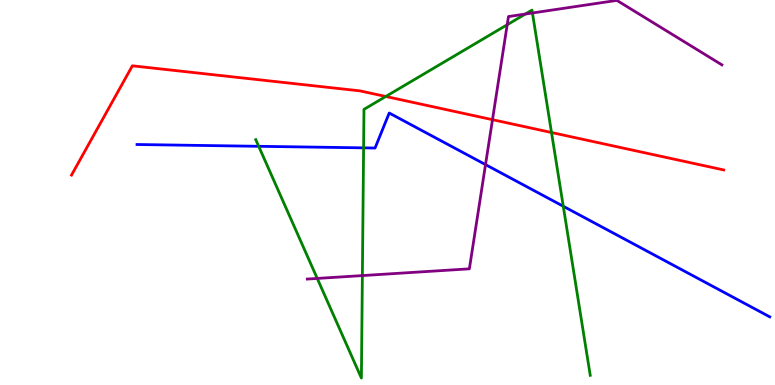[{'lines': ['blue', 'red'], 'intersections': []}, {'lines': ['green', 'red'], 'intersections': [{'x': 4.98, 'y': 7.49}, {'x': 7.12, 'y': 6.56}]}, {'lines': ['purple', 'red'], 'intersections': [{'x': 6.35, 'y': 6.89}]}, {'lines': ['blue', 'green'], 'intersections': [{'x': 3.34, 'y': 6.2}, {'x': 4.69, 'y': 6.16}, {'x': 7.27, 'y': 4.64}]}, {'lines': ['blue', 'purple'], 'intersections': [{'x': 6.26, 'y': 5.72}]}, {'lines': ['green', 'purple'], 'intersections': [{'x': 4.09, 'y': 2.77}, {'x': 4.68, 'y': 2.84}, {'x': 6.54, 'y': 9.36}, {'x': 6.78, 'y': 9.64}, {'x': 6.87, 'y': 9.66}]}]